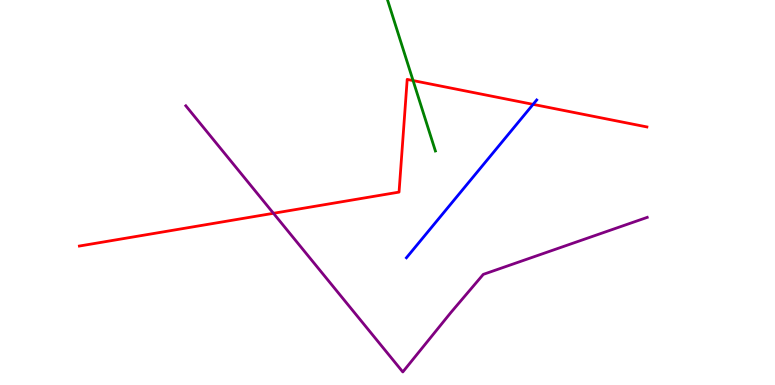[{'lines': ['blue', 'red'], 'intersections': [{'x': 6.88, 'y': 7.29}]}, {'lines': ['green', 'red'], 'intersections': [{'x': 5.33, 'y': 7.91}]}, {'lines': ['purple', 'red'], 'intersections': [{'x': 3.53, 'y': 4.46}]}, {'lines': ['blue', 'green'], 'intersections': []}, {'lines': ['blue', 'purple'], 'intersections': []}, {'lines': ['green', 'purple'], 'intersections': []}]